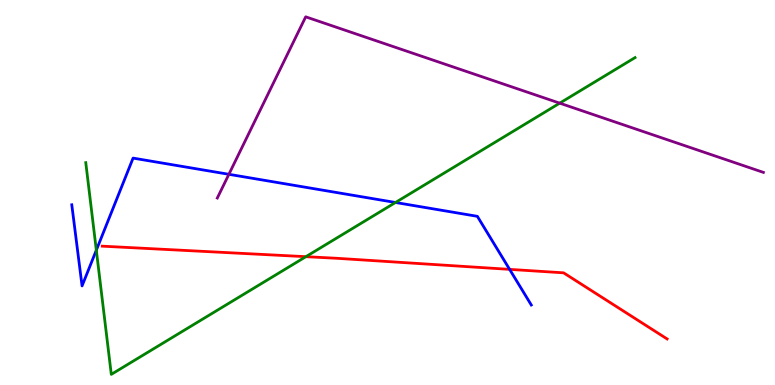[{'lines': ['blue', 'red'], 'intersections': [{'x': 6.58, 'y': 3.0}]}, {'lines': ['green', 'red'], 'intersections': [{'x': 3.95, 'y': 3.33}]}, {'lines': ['purple', 'red'], 'intersections': []}, {'lines': ['blue', 'green'], 'intersections': [{'x': 1.24, 'y': 3.5}, {'x': 5.1, 'y': 4.74}]}, {'lines': ['blue', 'purple'], 'intersections': [{'x': 2.95, 'y': 5.47}]}, {'lines': ['green', 'purple'], 'intersections': [{'x': 7.22, 'y': 7.32}]}]